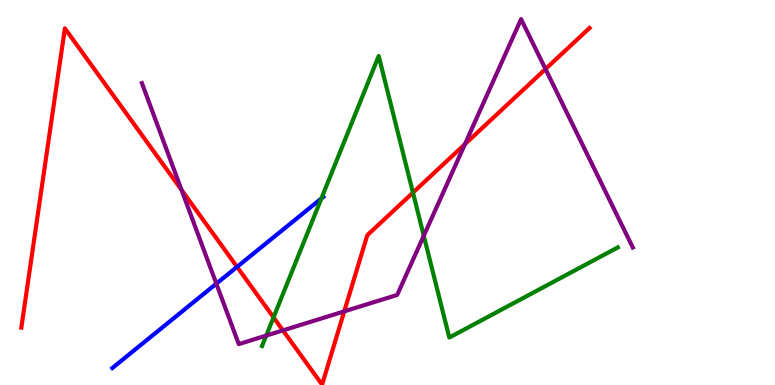[{'lines': ['blue', 'red'], 'intersections': [{'x': 3.06, 'y': 3.07}]}, {'lines': ['green', 'red'], 'intersections': [{'x': 3.53, 'y': 1.76}, {'x': 5.33, 'y': 5.0}]}, {'lines': ['purple', 'red'], 'intersections': [{'x': 2.34, 'y': 5.07}, {'x': 3.65, 'y': 1.42}, {'x': 4.44, 'y': 1.91}, {'x': 6.0, 'y': 6.26}, {'x': 7.04, 'y': 8.21}]}, {'lines': ['blue', 'green'], 'intersections': [{'x': 4.15, 'y': 4.84}]}, {'lines': ['blue', 'purple'], 'intersections': [{'x': 2.79, 'y': 2.63}]}, {'lines': ['green', 'purple'], 'intersections': [{'x': 3.43, 'y': 1.28}, {'x': 5.47, 'y': 3.88}]}]